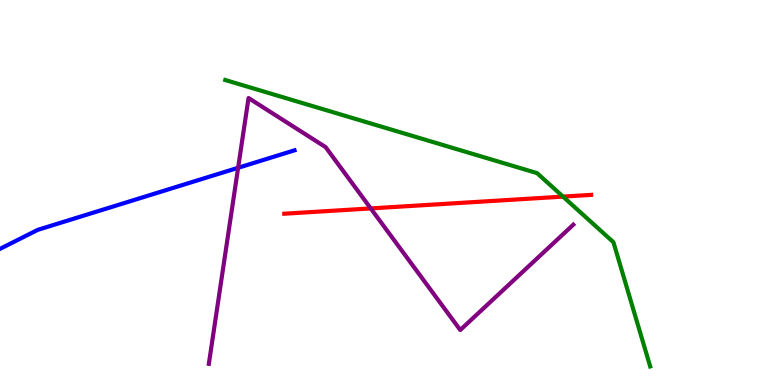[{'lines': ['blue', 'red'], 'intersections': []}, {'lines': ['green', 'red'], 'intersections': [{'x': 7.26, 'y': 4.89}]}, {'lines': ['purple', 'red'], 'intersections': [{'x': 4.78, 'y': 4.59}]}, {'lines': ['blue', 'green'], 'intersections': []}, {'lines': ['blue', 'purple'], 'intersections': [{'x': 3.07, 'y': 5.64}]}, {'lines': ['green', 'purple'], 'intersections': []}]